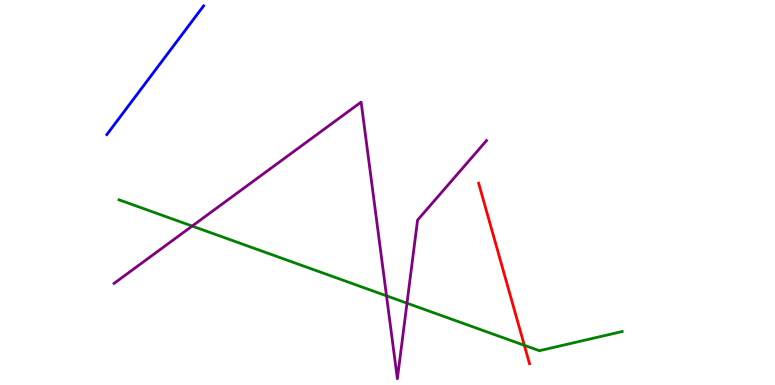[{'lines': ['blue', 'red'], 'intersections': []}, {'lines': ['green', 'red'], 'intersections': [{'x': 6.77, 'y': 1.03}]}, {'lines': ['purple', 'red'], 'intersections': []}, {'lines': ['blue', 'green'], 'intersections': []}, {'lines': ['blue', 'purple'], 'intersections': []}, {'lines': ['green', 'purple'], 'intersections': [{'x': 2.48, 'y': 4.13}, {'x': 4.99, 'y': 2.32}, {'x': 5.25, 'y': 2.13}]}]